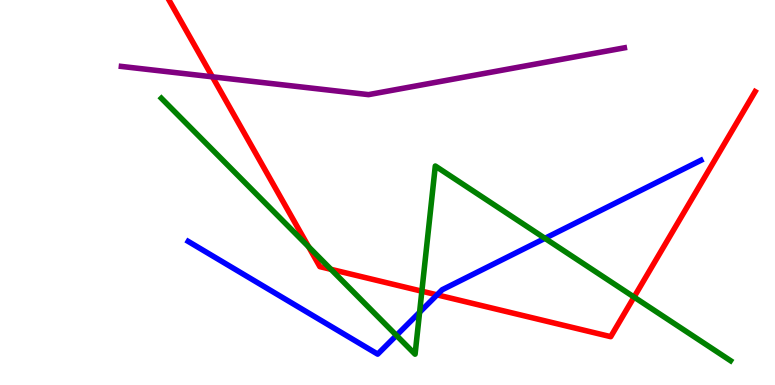[{'lines': ['blue', 'red'], 'intersections': [{'x': 5.64, 'y': 2.34}]}, {'lines': ['green', 'red'], 'intersections': [{'x': 3.98, 'y': 3.59}, {'x': 4.27, 'y': 3.0}, {'x': 5.44, 'y': 2.44}, {'x': 8.18, 'y': 2.28}]}, {'lines': ['purple', 'red'], 'intersections': [{'x': 2.74, 'y': 8.0}]}, {'lines': ['blue', 'green'], 'intersections': [{'x': 5.12, 'y': 1.29}, {'x': 5.41, 'y': 1.89}, {'x': 7.03, 'y': 3.81}]}, {'lines': ['blue', 'purple'], 'intersections': []}, {'lines': ['green', 'purple'], 'intersections': []}]